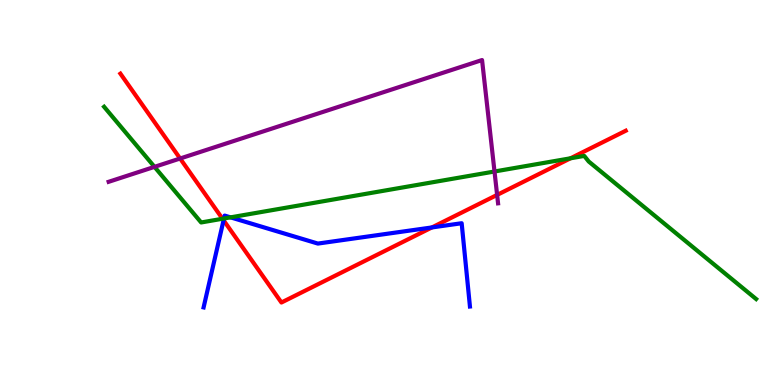[{'lines': ['blue', 'red'], 'intersections': [{'x': 2.88, 'y': 4.28}, {'x': 5.57, 'y': 4.09}]}, {'lines': ['green', 'red'], 'intersections': [{'x': 2.87, 'y': 4.32}, {'x': 7.36, 'y': 5.89}]}, {'lines': ['purple', 'red'], 'intersections': [{'x': 2.32, 'y': 5.88}, {'x': 6.41, 'y': 4.94}]}, {'lines': ['blue', 'green'], 'intersections': [{'x': 2.89, 'y': 4.32}, {'x': 2.97, 'y': 4.35}]}, {'lines': ['blue', 'purple'], 'intersections': []}, {'lines': ['green', 'purple'], 'intersections': [{'x': 1.99, 'y': 5.67}, {'x': 6.38, 'y': 5.55}]}]